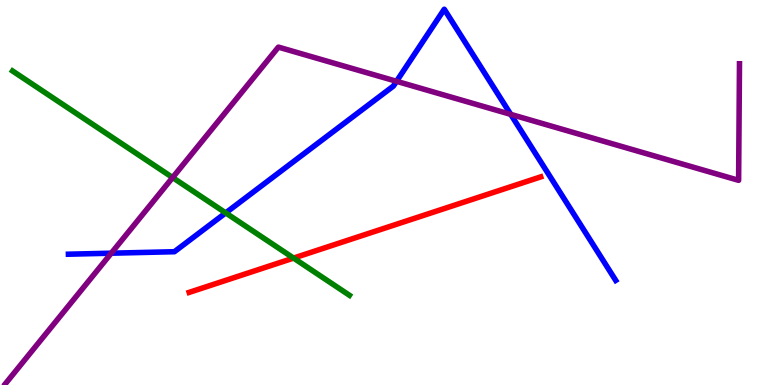[{'lines': ['blue', 'red'], 'intersections': []}, {'lines': ['green', 'red'], 'intersections': [{'x': 3.79, 'y': 3.3}]}, {'lines': ['purple', 'red'], 'intersections': []}, {'lines': ['blue', 'green'], 'intersections': [{'x': 2.91, 'y': 4.47}]}, {'lines': ['blue', 'purple'], 'intersections': [{'x': 1.44, 'y': 3.42}, {'x': 5.12, 'y': 7.89}, {'x': 6.59, 'y': 7.03}]}, {'lines': ['green', 'purple'], 'intersections': [{'x': 2.23, 'y': 5.39}]}]